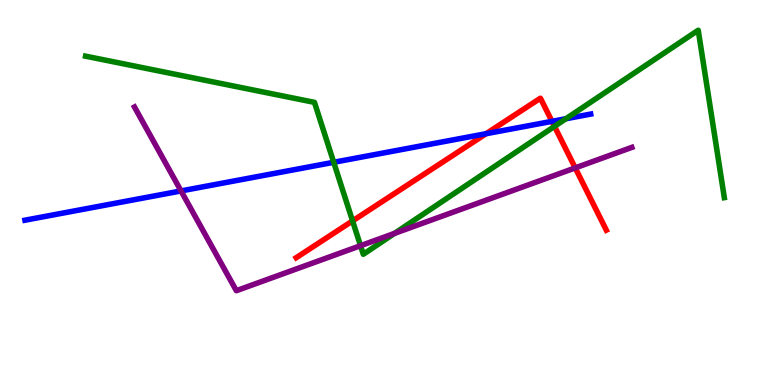[{'lines': ['blue', 'red'], 'intersections': [{'x': 6.27, 'y': 6.53}, {'x': 7.12, 'y': 6.85}]}, {'lines': ['green', 'red'], 'intersections': [{'x': 4.55, 'y': 4.26}, {'x': 7.15, 'y': 6.72}]}, {'lines': ['purple', 'red'], 'intersections': [{'x': 7.42, 'y': 5.64}]}, {'lines': ['blue', 'green'], 'intersections': [{'x': 4.31, 'y': 5.78}, {'x': 7.3, 'y': 6.92}]}, {'lines': ['blue', 'purple'], 'intersections': [{'x': 2.34, 'y': 5.04}]}, {'lines': ['green', 'purple'], 'intersections': [{'x': 4.65, 'y': 3.62}, {'x': 5.09, 'y': 3.94}]}]